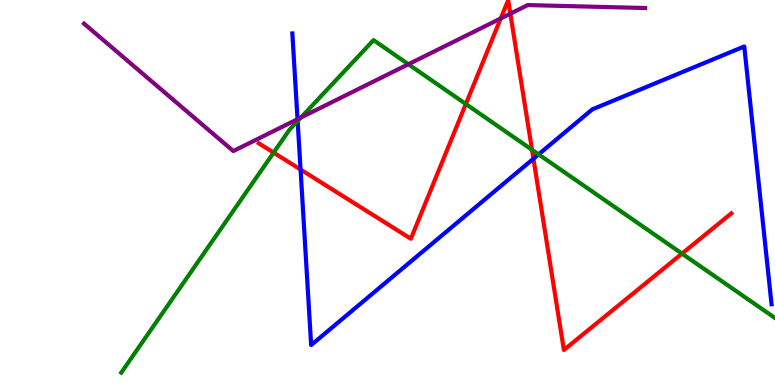[{'lines': ['blue', 'red'], 'intersections': [{'x': 3.88, 'y': 5.6}, {'x': 6.88, 'y': 5.88}]}, {'lines': ['green', 'red'], 'intersections': [{'x': 3.53, 'y': 6.04}, {'x': 6.01, 'y': 7.3}, {'x': 6.86, 'y': 6.11}, {'x': 8.8, 'y': 3.41}]}, {'lines': ['purple', 'red'], 'intersections': [{'x': 6.46, 'y': 9.52}, {'x': 6.58, 'y': 9.64}]}, {'lines': ['blue', 'green'], 'intersections': [{'x': 3.84, 'y': 6.86}, {'x': 6.95, 'y': 5.99}]}, {'lines': ['blue', 'purple'], 'intersections': [{'x': 3.84, 'y': 6.9}]}, {'lines': ['green', 'purple'], 'intersections': [{'x': 3.88, 'y': 6.95}, {'x': 5.27, 'y': 8.33}]}]